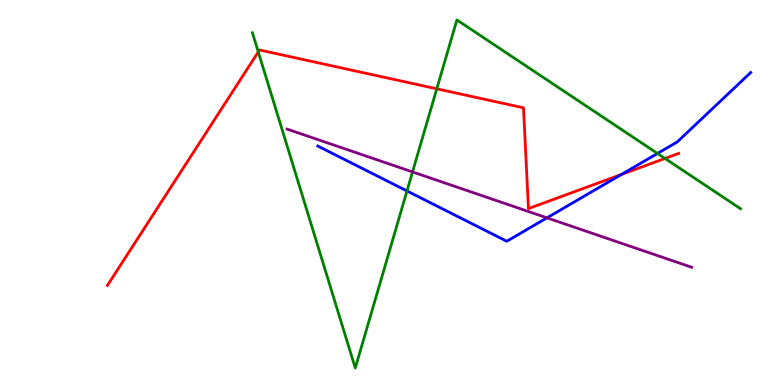[{'lines': ['blue', 'red'], 'intersections': [{'x': 8.02, 'y': 5.47}]}, {'lines': ['green', 'red'], 'intersections': [{'x': 3.33, 'y': 8.65}, {'x': 5.64, 'y': 7.69}, {'x': 8.58, 'y': 5.88}]}, {'lines': ['purple', 'red'], 'intersections': []}, {'lines': ['blue', 'green'], 'intersections': [{'x': 5.25, 'y': 5.04}, {'x': 8.48, 'y': 6.01}]}, {'lines': ['blue', 'purple'], 'intersections': [{'x': 7.06, 'y': 4.34}]}, {'lines': ['green', 'purple'], 'intersections': [{'x': 5.32, 'y': 5.53}]}]